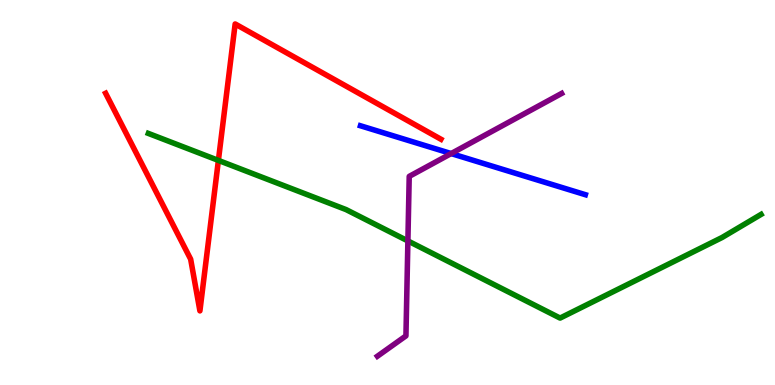[{'lines': ['blue', 'red'], 'intersections': []}, {'lines': ['green', 'red'], 'intersections': [{'x': 2.82, 'y': 5.83}]}, {'lines': ['purple', 'red'], 'intersections': []}, {'lines': ['blue', 'green'], 'intersections': []}, {'lines': ['blue', 'purple'], 'intersections': [{'x': 5.82, 'y': 6.01}]}, {'lines': ['green', 'purple'], 'intersections': [{'x': 5.26, 'y': 3.74}]}]